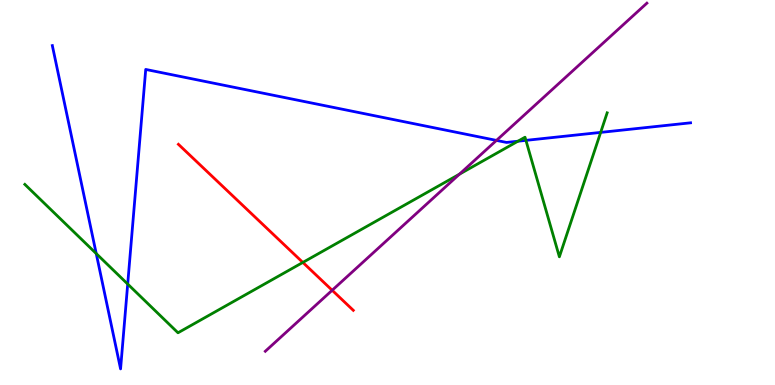[{'lines': ['blue', 'red'], 'intersections': []}, {'lines': ['green', 'red'], 'intersections': [{'x': 3.91, 'y': 3.18}]}, {'lines': ['purple', 'red'], 'intersections': [{'x': 4.29, 'y': 2.46}]}, {'lines': ['blue', 'green'], 'intersections': [{'x': 1.24, 'y': 3.41}, {'x': 1.65, 'y': 2.62}, {'x': 6.68, 'y': 6.33}, {'x': 6.79, 'y': 6.35}, {'x': 7.75, 'y': 6.56}]}, {'lines': ['blue', 'purple'], 'intersections': [{'x': 6.41, 'y': 6.35}]}, {'lines': ['green', 'purple'], 'intersections': [{'x': 5.93, 'y': 5.48}]}]